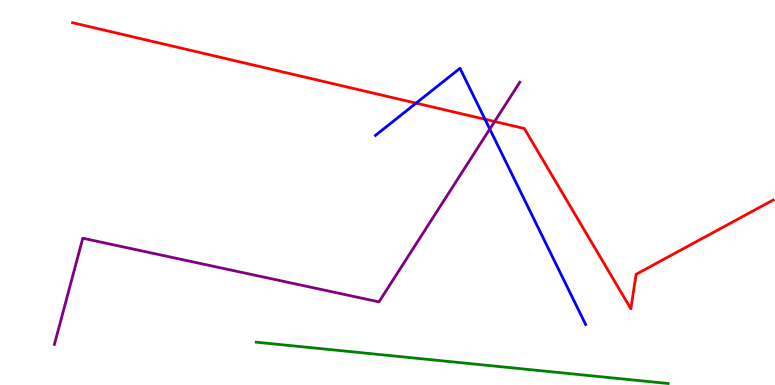[{'lines': ['blue', 'red'], 'intersections': [{'x': 5.37, 'y': 7.32}, {'x': 6.26, 'y': 6.9}]}, {'lines': ['green', 'red'], 'intersections': []}, {'lines': ['purple', 'red'], 'intersections': [{'x': 6.38, 'y': 6.84}]}, {'lines': ['blue', 'green'], 'intersections': []}, {'lines': ['blue', 'purple'], 'intersections': [{'x': 6.32, 'y': 6.65}]}, {'lines': ['green', 'purple'], 'intersections': []}]